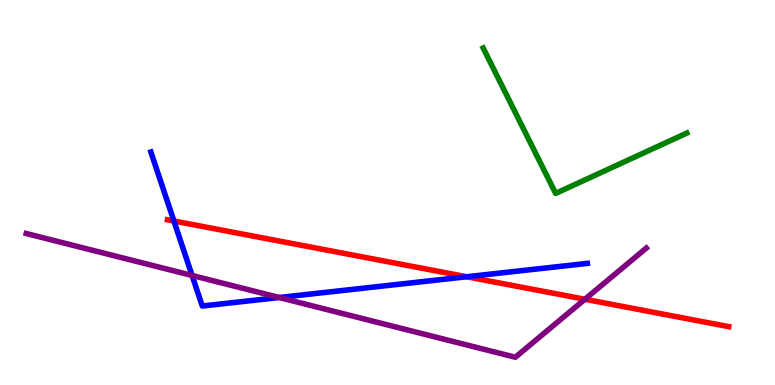[{'lines': ['blue', 'red'], 'intersections': [{'x': 2.24, 'y': 4.26}, {'x': 6.02, 'y': 2.81}]}, {'lines': ['green', 'red'], 'intersections': []}, {'lines': ['purple', 'red'], 'intersections': [{'x': 7.55, 'y': 2.23}]}, {'lines': ['blue', 'green'], 'intersections': []}, {'lines': ['blue', 'purple'], 'intersections': [{'x': 2.48, 'y': 2.85}, {'x': 3.6, 'y': 2.27}]}, {'lines': ['green', 'purple'], 'intersections': []}]